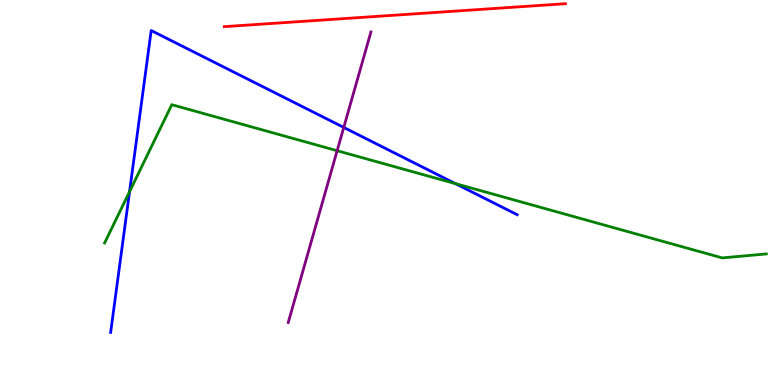[{'lines': ['blue', 'red'], 'intersections': []}, {'lines': ['green', 'red'], 'intersections': []}, {'lines': ['purple', 'red'], 'intersections': []}, {'lines': ['blue', 'green'], 'intersections': [{'x': 1.67, 'y': 5.02}, {'x': 5.88, 'y': 5.23}]}, {'lines': ['blue', 'purple'], 'intersections': [{'x': 4.44, 'y': 6.69}]}, {'lines': ['green', 'purple'], 'intersections': [{'x': 4.35, 'y': 6.09}]}]